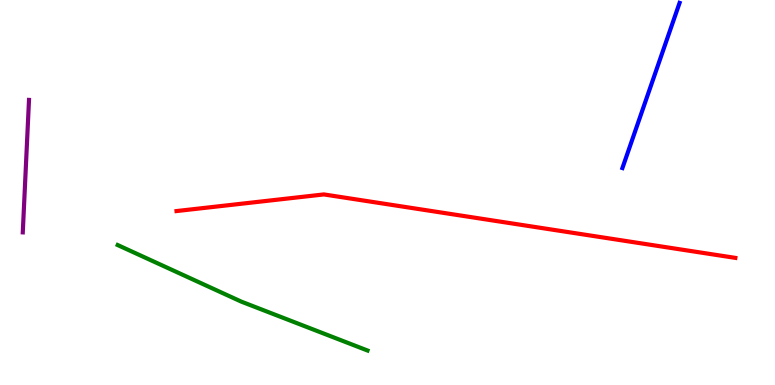[{'lines': ['blue', 'red'], 'intersections': []}, {'lines': ['green', 'red'], 'intersections': []}, {'lines': ['purple', 'red'], 'intersections': []}, {'lines': ['blue', 'green'], 'intersections': []}, {'lines': ['blue', 'purple'], 'intersections': []}, {'lines': ['green', 'purple'], 'intersections': []}]